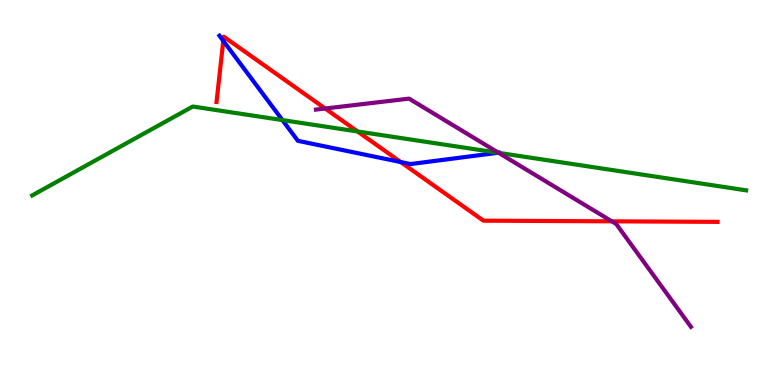[{'lines': ['blue', 'red'], 'intersections': [{'x': 2.88, 'y': 8.94}, {'x': 5.17, 'y': 5.79}]}, {'lines': ['green', 'red'], 'intersections': [{'x': 4.61, 'y': 6.59}]}, {'lines': ['purple', 'red'], 'intersections': [{'x': 4.2, 'y': 7.18}, {'x': 7.89, 'y': 4.25}]}, {'lines': ['blue', 'green'], 'intersections': [{'x': 3.64, 'y': 6.88}, {'x': 6.43, 'y': 6.03}]}, {'lines': ['blue', 'purple'], 'intersections': [{'x': 6.43, 'y': 6.03}]}, {'lines': ['green', 'purple'], 'intersections': [{'x': 6.43, 'y': 6.03}]}]